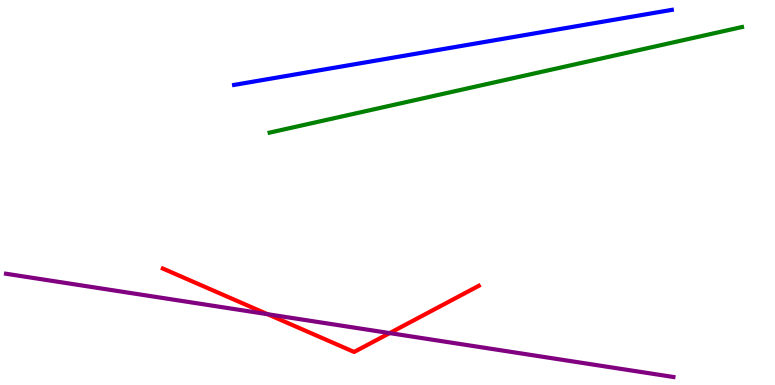[{'lines': ['blue', 'red'], 'intersections': []}, {'lines': ['green', 'red'], 'intersections': []}, {'lines': ['purple', 'red'], 'intersections': [{'x': 3.45, 'y': 1.84}, {'x': 5.03, 'y': 1.35}]}, {'lines': ['blue', 'green'], 'intersections': []}, {'lines': ['blue', 'purple'], 'intersections': []}, {'lines': ['green', 'purple'], 'intersections': []}]